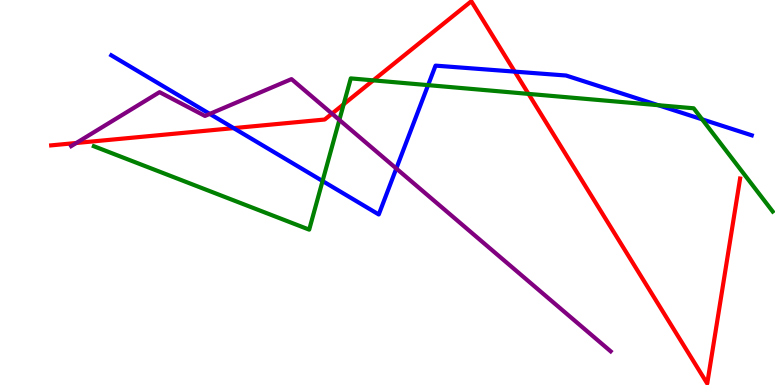[{'lines': ['blue', 'red'], 'intersections': [{'x': 3.02, 'y': 6.67}, {'x': 6.64, 'y': 8.14}]}, {'lines': ['green', 'red'], 'intersections': [{'x': 4.43, 'y': 7.29}, {'x': 4.82, 'y': 7.91}, {'x': 6.82, 'y': 7.56}]}, {'lines': ['purple', 'red'], 'intersections': [{'x': 0.984, 'y': 6.29}, {'x': 4.28, 'y': 7.05}]}, {'lines': ['blue', 'green'], 'intersections': [{'x': 4.16, 'y': 5.3}, {'x': 5.52, 'y': 7.79}, {'x': 8.49, 'y': 7.27}, {'x': 9.06, 'y': 6.9}]}, {'lines': ['blue', 'purple'], 'intersections': [{'x': 2.71, 'y': 7.04}, {'x': 5.11, 'y': 5.62}]}, {'lines': ['green', 'purple'], 'intersections': [{'x': 4.38, 'y': 6.88}]}]